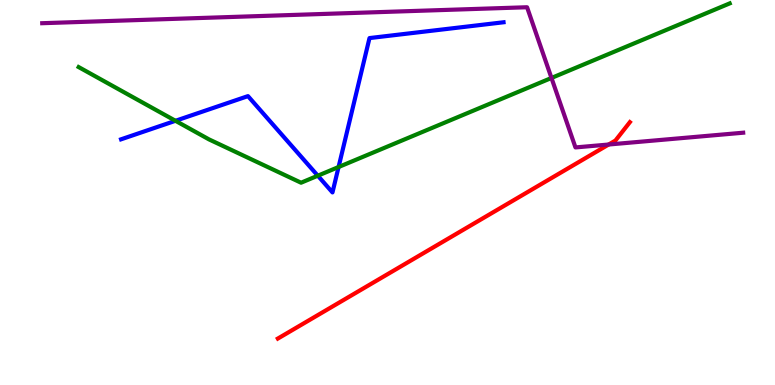[{'lines': ['blue', 'red'], 'intersections': []}, {'lines': ['green', 'red'], 'intersections': []}, {'lines': ['purple', 'red'], 'intersections': [{'x': 7.85, 'y': 6.25}]}, {'lines': ['blue', 'green'], 'intersections': [{'x': 2.26, 'y': 6.86}, {'x': 4.1, 'y': 5.44}, {'x': 4.37, 'y': 5.66}]}, {'lines': ['blue', 'purple'], 'intersections': []}, {'lines': ['green', 'purple'], 'intersections': [{'x': 7.12, 'y': 7.98}]}]